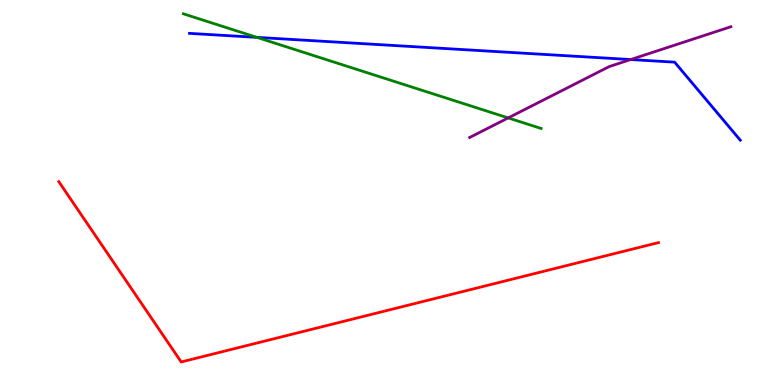[{'lines': ['blue', 'red'], 'intersections': []}, {'lines': ['green', 'red'], 'intersections': []}, {'lines': ['purple', 'red'], 'intersections': []}, {'lines': ['blue', 'green'], 'intersections': [{'x': 3.31, 'y': 9.03}]}, {'lines': ['blue', 'purple'], 'intersections': [{'x': 8.14, 'y': 8.45}]}, {'lines': ['green', 'purple'], 'intersections': [{'x': 6.56, 'y': 6.94}]}]